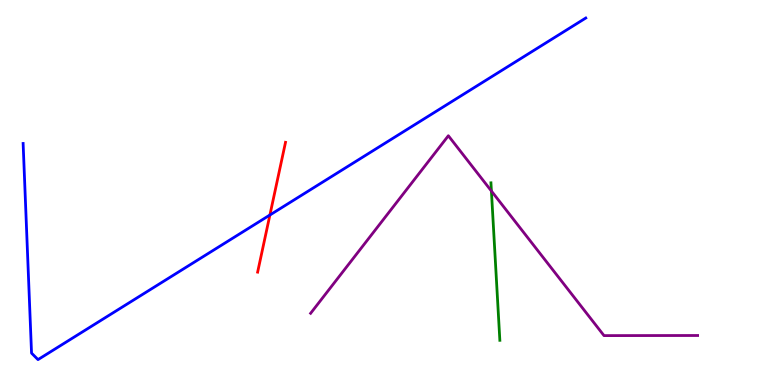[{'lines': ['blue', 'red'], 'intersections': [{'x': 3.48, 'y': 4.42}]}, {'lines': ['green', 'red'], 'intersections': []}, {'lines': ['purple', 'red'], 'intersections': []}, {'lines': ['blue', 'green'], 'intersections': []}, {'lines': ['blue', 'purple'], 'intersections': []}, {'lines': ['green', 'purple'], 'intersections': [{'x': 6.34, 'y': 5.04}]}]